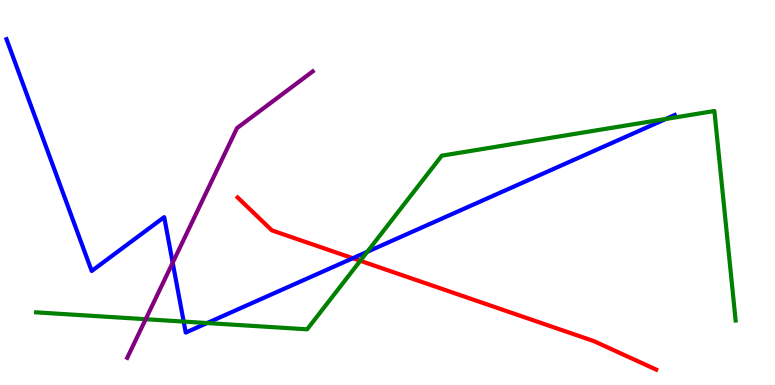[{'lines': ['blue', 'red'], 'intersections': [{'x': 4.55, 'y': 3.29}]}, {'lines': ['green', 'red'], 'intersections': [{'x': 4.65, 'y': 3.23}]}, {'lines': ['purple', 'red'], 'intersections': []}, {'lines': ['blue', 'green'], 'intersections': [{'x': 2.37, 'y': 1.65}, {'x': 2.67, 'y': 1.61}, {'x': 4.74, 'y': 3.46}, {'x': 8.59, 'y': 6.91}]}, {'lines': ['blue', 'purple'], 'intersections': [{'x': 2.23, 'y': 3.18}]}, {'lines': ['green', 'purple'], 'intersections': [{'x': 1.88, 'y': 1.71}]}]